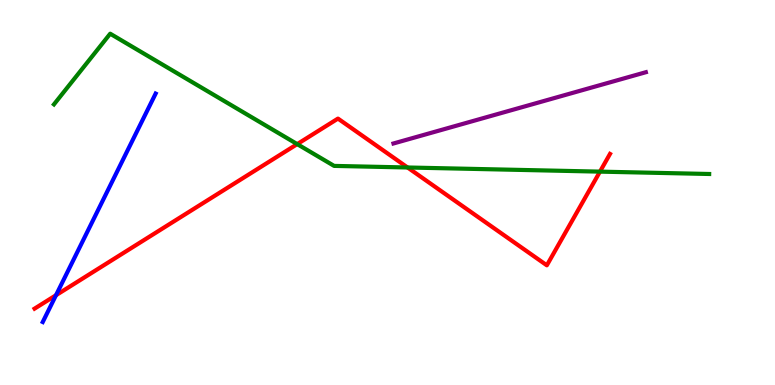[{'lines': ['blue', 'red'], 'intersections': [{'x': 0.723, 'y': 2.33}]}, {'lines': ['green', 'red'], 'intersections': [{'x': 3.83, 'y': 6.26}, {'x': 5.26, 'y': 5.65}, {'x': 7.74, 'y': 5.54}]}, {'lines': ['purple', 'red'], 'intersections': []}, {'lines': ['blue', 'green'], 'intersections': []}, {'lines': ['blue', 'purple'], 'intersections': []}, {'lines': ['green', 'purple'], 'intersections': []}]